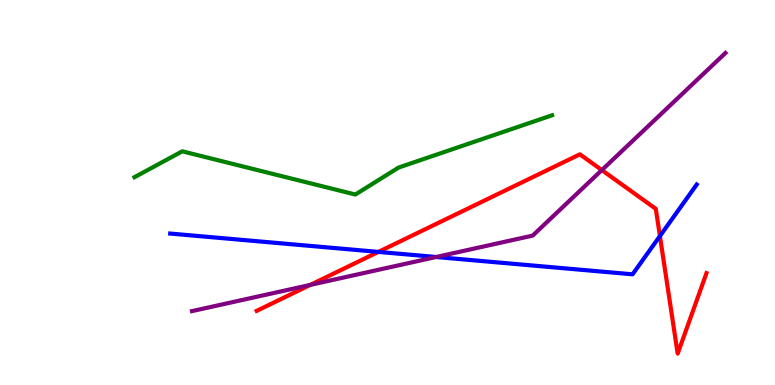[{'lines': ['blue', 'red'], 'intersections': [{'x': 4.88, 'y': 3.46}, {'x': 8.52, 'y': 3.87}]}, {'lines': ['green', 'red'], 'intersections': []}, {'lines': ['purple', 'red'], 'intersections': [{'x': 4.0, 'y': 2.6}, {'x': 7.77, 'y': 5.58}]}, {'lines': ['blue', 'green'], 'intersections': []}, {'lines': ['blue', 'purple'], 'intersections': [{'x': 5.63, 'y': 3.32}]}, {'lines': ['green', 'purple'], 'intersections': []}]